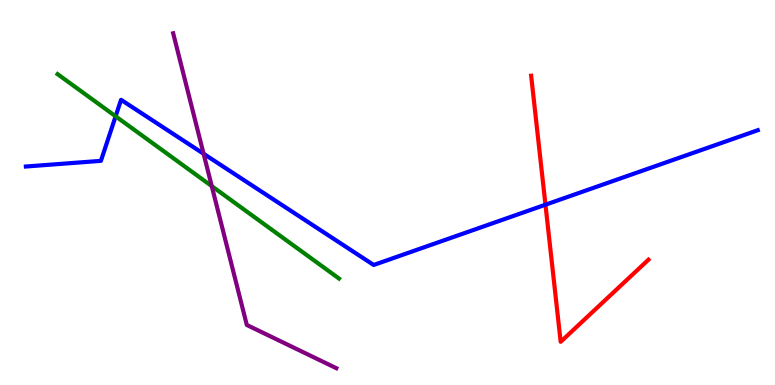[{'lines': ['blue', 'red'], 'intersections': [{'x': 7.04, 'y': 4.68}]}, {'lines': ['green', 'red'], 'intersections': []}, {'lines': ['purple', 'red'], 'intersections': []}, {'lines': ['blue', 'green'], 'intersections': [{'x': 1.49, 'y': 6.98}]}, {'lines': ['blue', 'purple'], 'intersections': [{'x': 2.63, 'y': 6.01}]}, {'lines': ['green', 'purple'], 'intersections': [{'x': 2.73, 'y': 5.17}]}]